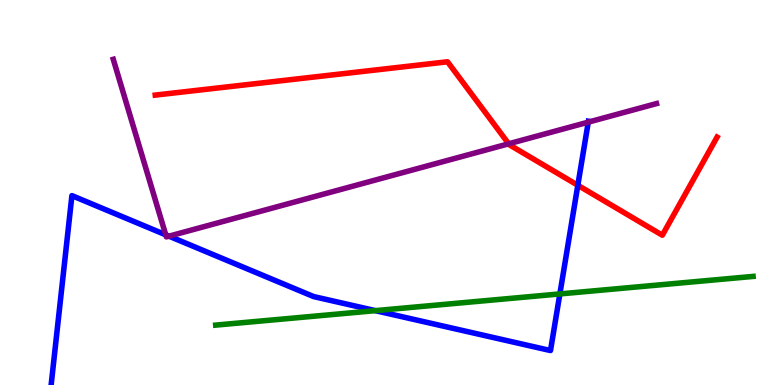[{'lines': ['blue', 'red'], 'intersections': [{'x': 7.46, 'y': 5.19}]}, {'lines': ['green', 'red'], 'intersections': []}, {'lines': ['purple', 'red'], 'intersections': [{'x': 6.56, 'y': 6.27}]}, {'lines': ['blue', 'green'], 'intersections': [{'x': 4.84, 'y': 1.93}, {'x': 7.22, 'y': 2.37}]}, {'lines': ['blue', 'purple'], 'intersections': [{'x': 2.14, 'y': 3.9}, {'x': 2.18, 'y': 3.87}, {'x': 7.59, 'y': 6.83}]}, {'lines': ['green', 'purple'], 'intersections': []}]